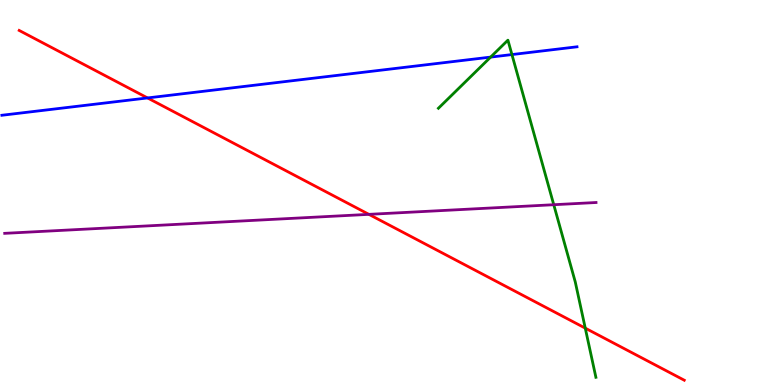[{'lines': ['blue', 'red'], 'intersections': [{'x': 1.9, 'y': 7.46}]}, {'lines': ['green', 'red'], 'intersections': [{'x': 7.55, 'y': 1.48}]}, {'lines': ['purple', 'red'], 'intersections': [{'x': 4.76, 'y': 4.43}]}, {'lines': ['blue', 'green'], 'intersections': [{'x': 6.33, 'y': 8.52}, {'x': 6.61, 'y': 8.58}]}, {'lines': ['blue', 'purple'], 'intersections': []}, {'lines': ['green', 'purple'], 'intersections': [{'x': 7.15, 'y': 4.68}]}]